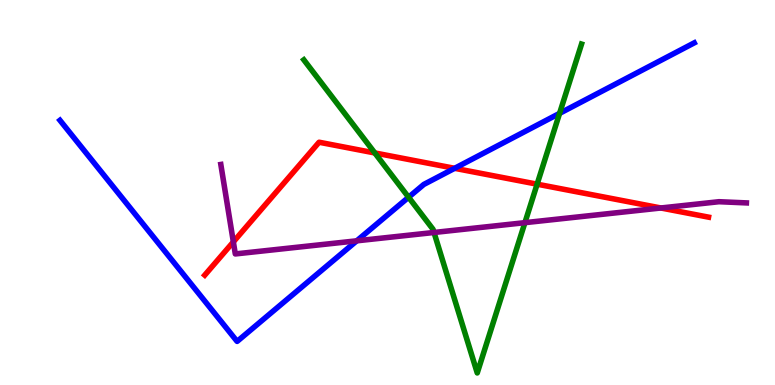[{'lines': ['blue', 'red'], 'intersections': [{'x': 5.87, 'y': 5.63}]}, {'lines': ['green', 'red'], 'intersections': [{'x': 4.84, 'y': 6.03}, {'x': 6.93, 'y': 5.22}]}, {'lines': ['purple', 'red'], 'intersections': [{'x': 3.01, 'y': 3.72}, {'x': 8.53, 'y': 4.6}]}, {'lines': ['blue', 'green'], 'intersections': [{'x': 5.27, 'y': 4.88}, {'x': 7.22, 'y': 7.06}]}, {'lines': ['blue', 'purple'], 'intersections': [{'x': 4.6, 'y': 3.74}]}, {'lines': ['green', 'purple'], 'intersections': [{'x': 5.6, 'y': 3.96}, {'x': 6.77, 'y': 4.22}]}]